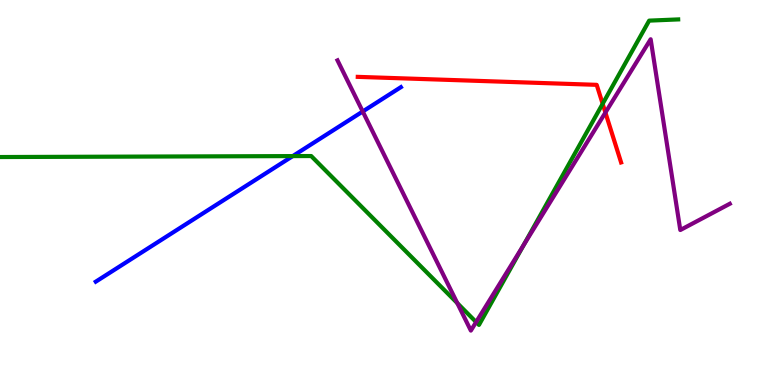[{'lines': ['blue', 'red'], 'intersections': []}, {'lines': ['green', 'red'], 'intersections': [{'x': 7.78, 'y': 7.3}]}, {'lines': ['purple', 'red'], 'intersections': [{'x': 7.81, 'y': 7.08}]}, {'lines': ['blue', 'green'], 'intersections': [{'x': 3.78, 'y': 5.95}]}, {'lines': ['blue', 'purple'], 'intersections': [{'x': 4.68, 'y': 7.1}]}, {'lines': ['green', 'purple'], 'intersections': [{'x': 5.9, 'y': 2.13}, {'x': 6.14, 'y': 1.63}, {'x': 6.76, 'y': 3.64}]}]